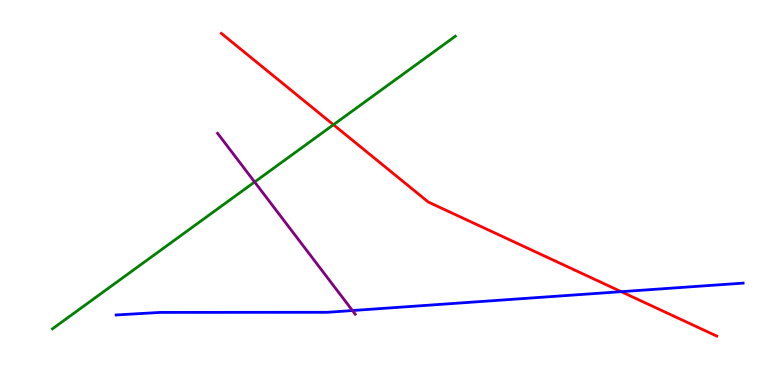[{'lines': ['blue', 'red'], 'intersections': [{'x': 8.02, 'y': 2.42}]}, {'lines': ['green', 'red'], 'intersections': [{'x': 4.3, 'y': 6.76}]}, {'lines': ['purple', 'red'], 'intersections': []}, {'lines': ['blue', 'green'], 'intersections': []}, {'lines': ['blue', 'purple'], 'intersections': [{'x': 4.55, 'y': 1.93}]}, {'lines': ['green', 'purple'], 'intersections': [{'x': 3.29, 'y': 5.27}]}]